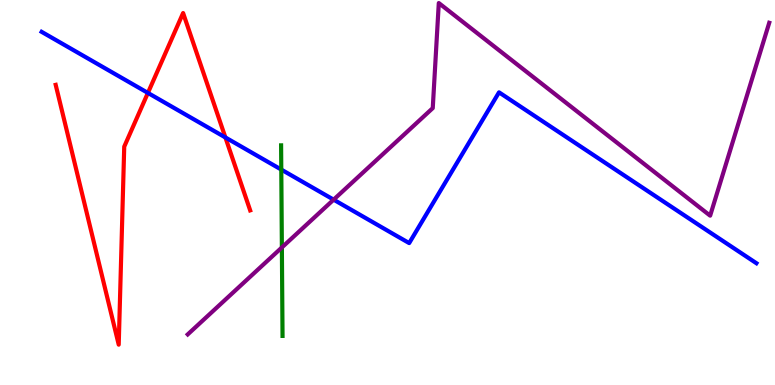[{'lines': ['blue', 'red'], 'intersections': [{'x': 1.91, 'y': 7.59}, {'x': 2.91, 'y': 6.43}]}, {'lines': ['green', 'red'], 'intersections': []}, {'lines': ['purple', 'red'], 'intersections': []}, {'lines': ['blue', 'green'], 'intersections': [{'x': 3.63, 'y': 5.6}]}, {'lines': ['blue', 'purple'], 'intersections': [{'x': 4.3, 'y': 4.81}]}, {'lines': ['green', 'purple'], 'intersections': [{'x': 3.64, 'y': 3.57}]}]